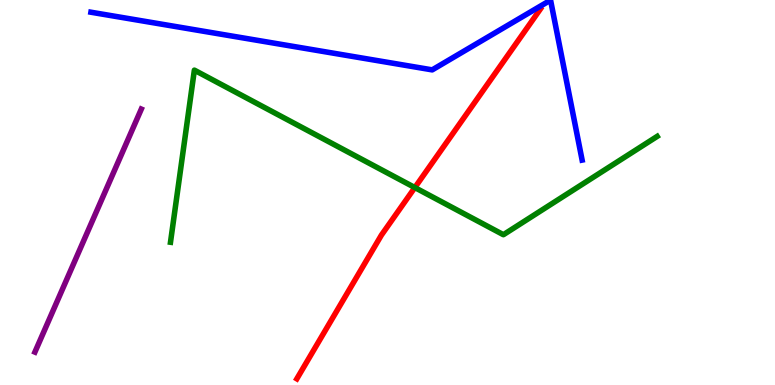[{'lines': ['blue', 'red'], 'intersections': []}, {'lines': ['green', 'red'], 'intersections': [{'x': 5.35, 'y': 5.13}]}, {'lines': ['purple', 'red'], 'intersections': []}, {'lines': ['blue', 'green'], 'intersections': []}, {'lines': ['blue', 'purple'], 'intersections': []}, {'lines': ['green', 'purple'], 'intersections': []}]